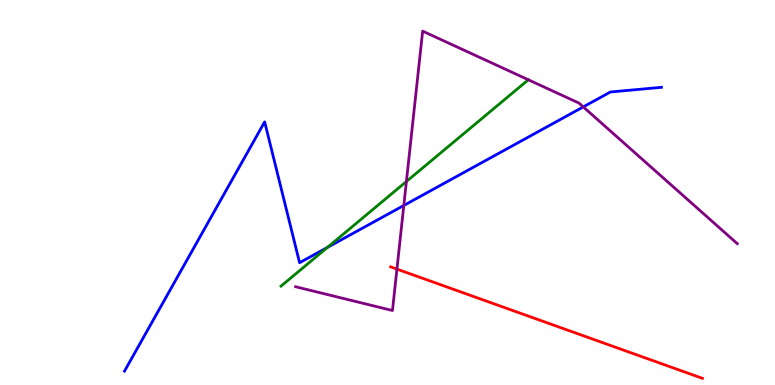[{'lines': ['blue', 'red'], 'intersections': []}, {'lines': ['green', 'red'], 'intersections': []}, {'lines': ['purple', 'red'], 'intersections': [{'x': 5.12, 'y': 3.01}]}, {'lines': ['blue', 'green'], 'intersections': [{'x': 4.22, 'y': 3.57}]}, {'lines': ['blue', 'purple'], 'intersections': [{'x': 5.21, 'y': 4.66}, {'x': 7.53, 'y': 7.22}]}, {'lines': ['green', 'purple'], 'intersections': [{'x': 5.24, 'y': 5.29}, {'x': 6.82, 'y': 7.93}]}]